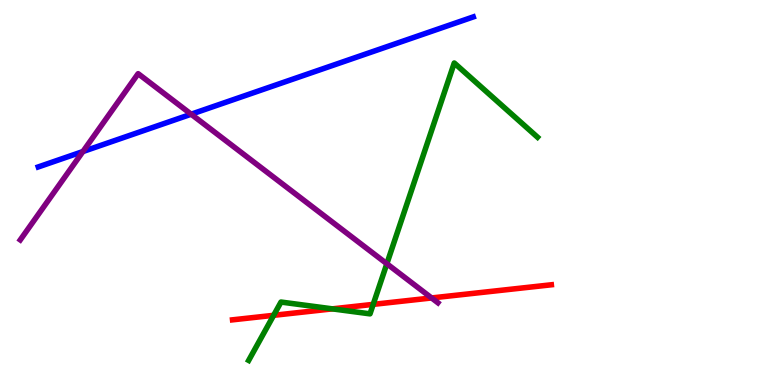[{'lines': ['blue', 'red'], 'intersections': []}, {'lines': ['green', 'red'], 'intersections': [{'x': 3.53, 'y': 1.81}, {'x': 4.29, 'y': 1.98}, {'x': 4.82, 'y': 2.09}]}, {'lines': ['purple', 'red'], 'intersections': [{'x': 5.57, 'y': 2.26}]}, {'lines': ['blue', 'green'], 'intersections': []}, {'lines': ['blue', 'purple'], 'intersections': [{'x': 1.07, 'y': 6.06}, {'x': 2.47, 'y': 7.03}]}, {'lines': ['green', 'purple'], 'intersections': [{'x': 4.99, 'y': 3.15}]}]